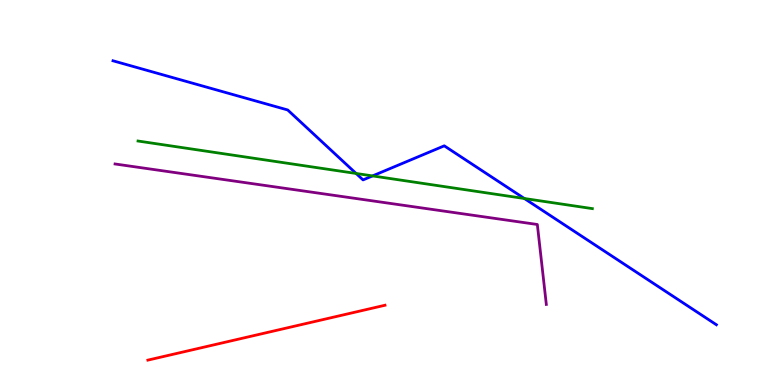[{'lines': ['blue', 'red'], 'intersections': []}, {'lines': ['green', 'red'], 'intersections': []}, {'lines': ['purple', 'red'], 'intersections': []}, {'lines': ['blue', 'green'], 'intersections': [{'x': 4.59, 'y': 5.49}, {'x': 4.81, 'y': 5.43}, {'x': 6.77, 'y': 4.84}]}, {'lines': ['blue', 'purple'], 'intersections': []}, {'lines': ['green', 'purple'], 'intersections': []}]